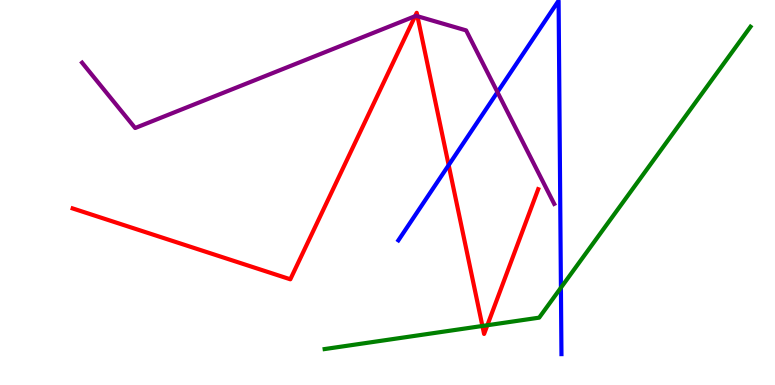[{'lines': ['blue', 'red'], 'intersections': [{'x': 5.79, 'y': 5.71}]}, {'lines': ['green', 'red'], 'intersections': [{'x': 6.22, 'y': 1.53}, {'x': 6.29, 'y': 1.55}]}, {'lines': ['purple', 'red'], 'intersections': [{'x': 5.36, 'y': 9.58}, {'x': 5.39, 'y': 9.58}]}, {'lines': ['blue', 'green'], 'intersections': [{'x': 7.24, 'y': 2.53}]}, {'lines': ['blue', 'purple'], 'intersections': [{'x': 6.42, 'y': 7.61}]}, {'lines': ['green', 'purple'], 'intersections': []}]